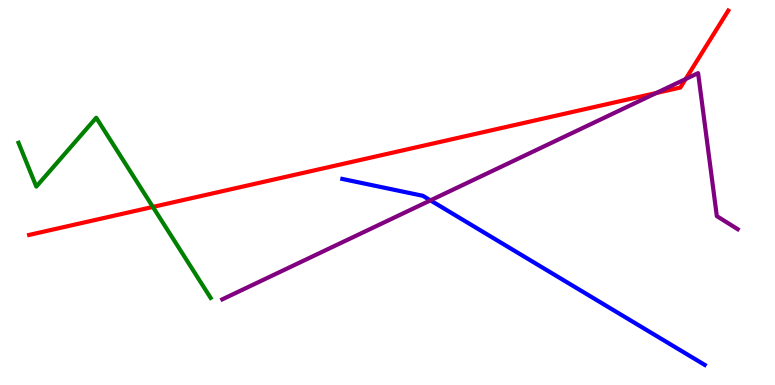[{'lines': ['blue', 'red'], 'intersections': []}, {'lines': ['green', 'red'], 'intersections': [{'x': 1.97, 'y': 4.63}]}, {'lines': ['purple', 'red'], 'intersections': [{'x': 8.47, 'y': 7.58}, {'x': 8.85, 'y': 7.95}]}, {'lines': ['blue', 'green'], 'intersections': []}, {'lines': ['blue', 'purple'], 'intersections': [{'x': 5.55, 'y': 4.8}]}, {'lines': ['green', 'purple'], 'intersections': []}]